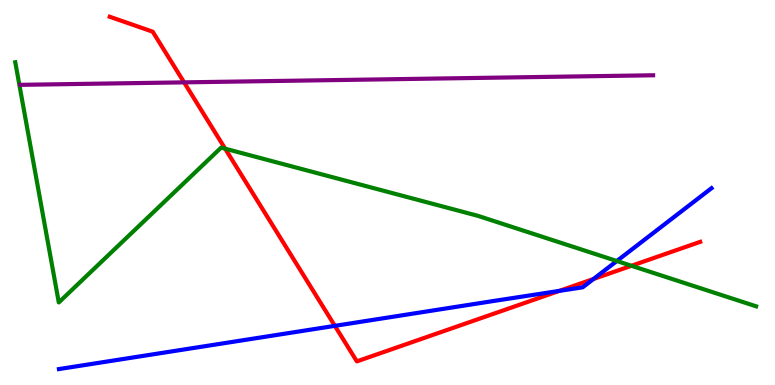[{'lines': ['blue', 'red'], 'intersections': [{'x': 4.32, 'y': 1.54}, {'x': 7.22, 'y': 2.44}, {'x': 7.66, 'y': 2.75}]}, {'lines': ['green', 'red'], 'intersections': [{'x': 2.91, 'y': 6.14}, {'x': 8.15, 'y': 3.1}]}, {'lines': ['purple', 'red'], 'intersections': [{'x': 2.38, 'y': 7.86}]}, {'lines': ['blue', 'green'], 'intersections': [{'x': 7.96, 'y': 3.22}]}, {'lines': ['blue', 'purple'], 'intersections': []}, {'lines': ['green', 'purple'], 'intersections': []}]